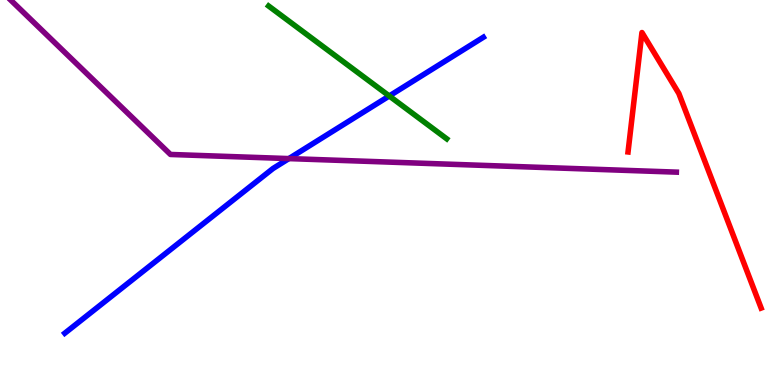[{'lines': ['blue', 'red'], 'intersections': []}, {'lines': ['green', 'red'], 'intersections': []}, {'lines': ['purple', 'red'], 'intersections': []}, {'lines': ['blue', 'green'], 'intersections': [{'x': 5.02, 'y': 7.51}]}, {'lines': ['blue', 'purple'], 'intersections': [{'x': 3.73, 'y': 5.88}]}, {'lines': ['green', 'purple'], 'intersections': []}]